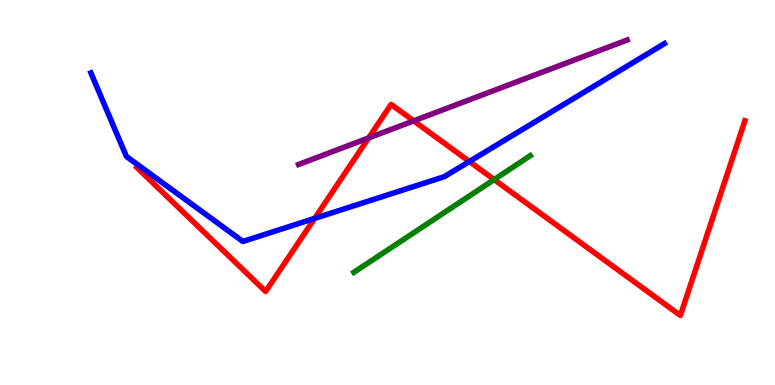[{'lines': ['blue', 'red'], 'intersections': [{'x': 4.06, 'y': 4.33}, {'x': 6.06, 'y': 5.81}]}, {'lines': ['green', 'red'], 'intersections': [{'x': 6.38, 'y': 5.34}]}, {'lines': ['purple', 'red'], 'intersections': [{'x': 4.76, 'y': 6.42}, {'x': 5.34, 'y': 6.86}]}, {'lines': ['blue', 'green'], 'intersections': []}, {'lines': ['blue', 'purple'], 'intersections': []}, {'lines': ['green', 'purple'], 'intersections': []}]